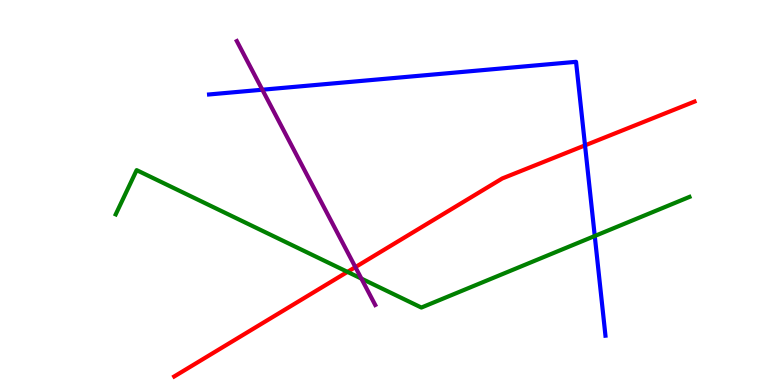[{'lines': ['blue', 'red'], 'intersections': [{'x': 7.55, 'y': 6.22}]}, {'lines': ['green', 'red'], 'intersections': [{'x': 4.48, 'y': 2.94}]}, {'lines': ['purple', 'red'], 'intersections': [{'x': 4.59, 'y': 3.06}]}, {'lines': ['blue', 'green'], 'intersections': [{'x': 7.67, 'y': 3.87}]}, {'lines': ['blue', 'purple'], 'intersections': [{'x': 3.38, 'y': 7.67}]}, {'lines': ['green', 'purple'], 'intersections': [{'x': 4.66, 'y': 2.76}]}]